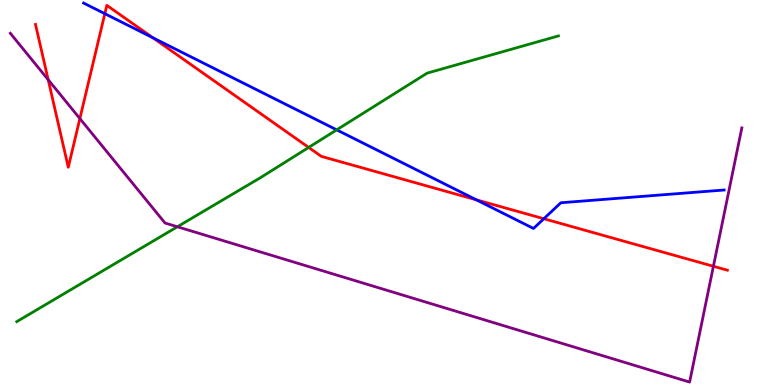[{'lines': ['blue', 'red'], 'intersections': [{'x': 1.35, 'y': 9.64}, {'x': 1.97, 'y': 9.02}, {'x': 6.15, 'y': 4.81}, {'x': 7.02, 'y': 4.32}]}, {'lines': ['green', 'red'], 'intersections': [{'x': 3.98, 'y': 6.17}]}, {'lines': ['purple', 'red'], 'intersections': [{'x': 0.622, 'y': 7.93}, {'x': 1.03, 'y': 6.92}, {'x': 9.21, 'y': 3.08}]}, {'lines': ['blue', 'green'], 'intersections': [{'x': 4.34, 'y': 6.63}]}, {'lines': ['blue', 'purple'], 'intersections': []}, {'lines': ['green', 'purple'], 'intersections': [{'x': 2.29, 'y': 4.11}]}]